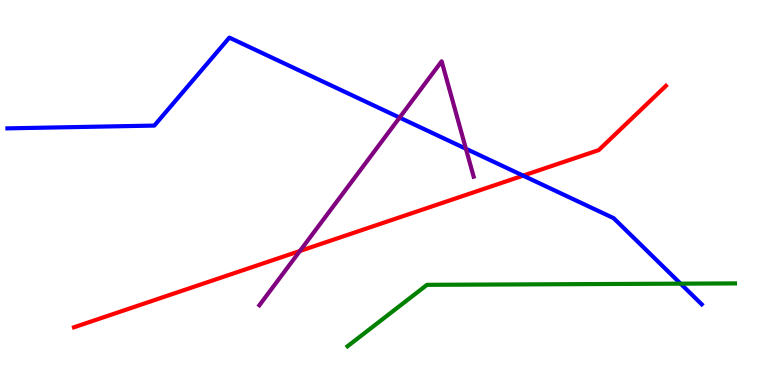[{'lines': ['blue', 'red'], 'intersections': [{'x': 6.75, 'y': 5.44}]}, {'lines': ['green', 'red'], 'intersections': []}, {'lines': ['purple', 'red'], 'intersections': [{'x': 3.87, 'y': 3.48}]}, {'lines': ['blue', 'green'], 'intersections': [{'x': 8.78, 'y': 2.63}]}, {'lines': ['blue', 'purple'], 'intersections': [{'x': 5.16, 'y': 6.95}, {'x': 6.01, 'y': 6.14}]}, {'lines': ['green', 'purple'], 'intersections': []}]